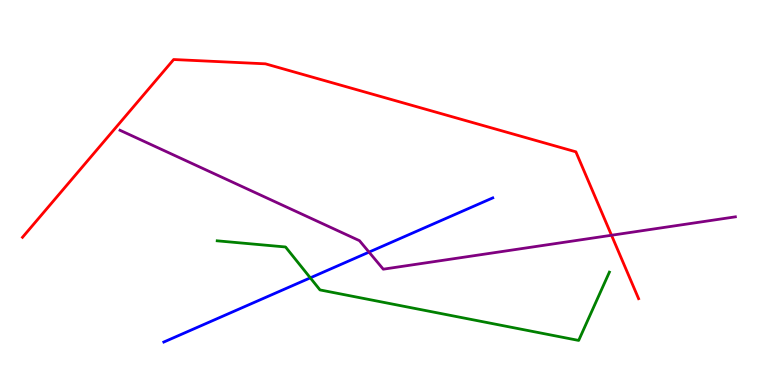[{'lines': ['blue', 'red'], 'intersections': []}, {'lines': ['green', 'red'], 'intersections': []}, {'lines': ['purple', 'red'], 'intersections': [{'x': 7.89, 'y': 3.89}]}, {'lines': ['blue', 'green'], 'intersections': [{'x': 4.0, 'y': 2.78}]}, {'lines': ['blue', 'purple'], 'intersections': [{'x': 4.76, 'y': 3.45}]}, {'lines': ['green', 'purple'], 'intersections': []}]